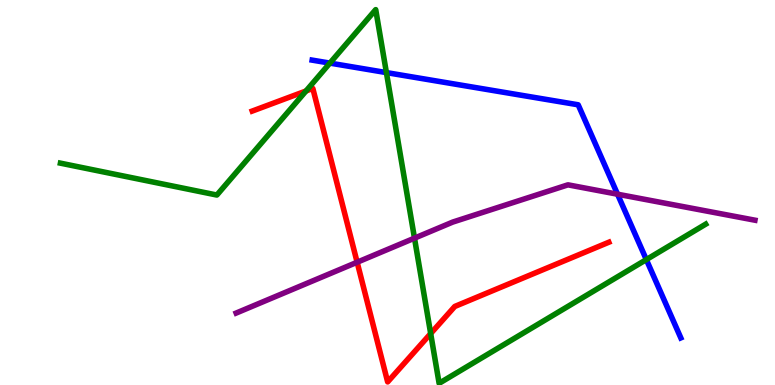[{'lines': ['blue', 'red'], 'intersections': []}, {'lines': ['green', 'red'], 'intersections': [{'x': 3.95, 'y': 7.64}, {'x': 5.56, 'y': 1.34}]}, {'lines': ['purple', 'red'], 'intersections': [{'x': 4.61, 'y': 3.19}]}, {'lines': ['blue', 'green'], 'intersections': [{'x': 4.26, 'y': 8.36}, {'x': 4.99, 'y': 8.11}, {'x': 8.34, 'y': 3.26}]}, {'lines': ['blue', 'purple'], 'intersections': [{'x': 7.97, 'y': 4.96}]}, {'lines': ['green', 'purple'], 'intersections': [{'x': 5.35, 'y': 3.81}]}]